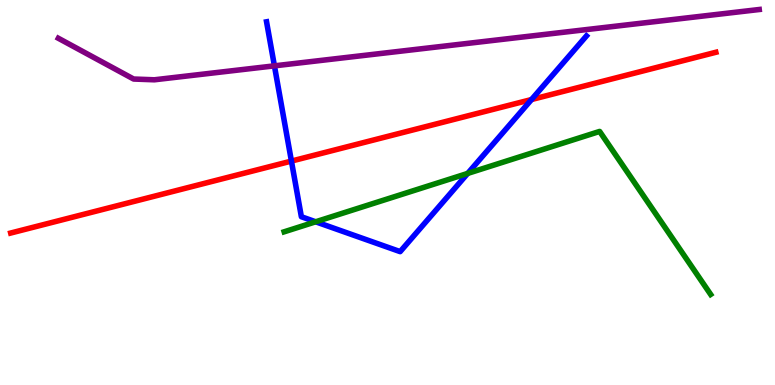[{'lines': ['blue', 'red'], 'intersections': [{'x': 3.76, 'y': 5.82}, {'x': 6.86, 'y': 7.41}]}, {'lines': ['green', 'red'], 'intersections': []}, {'lines': ['purple', 'red'], 'intersections': []}, {'lines': ['blue', 'green'], 'intersections': [{'x': 4.07, 'y': 4.24}, {'x': 6.03, 'y': 5.5}]}, {'lines': ['blue', 'purple'], 'intersections': [{'x': 3.54, 'y': 8.29}]}, {'lines': ['green', 'purple'], 'intersections': []}]